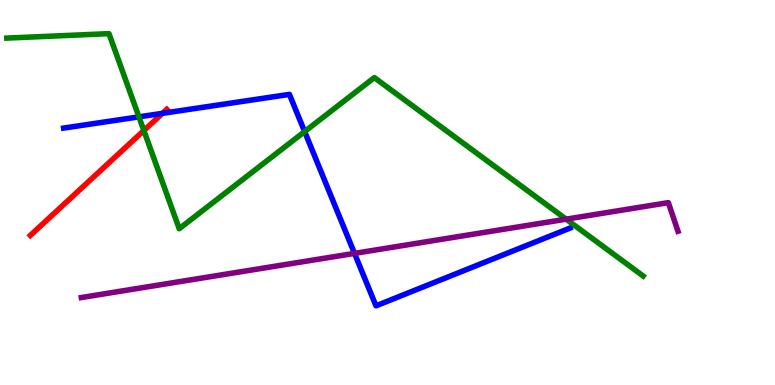[{'lines': ['blue', 'red'], 'intersections': [{'x': 2.1, 'y': 7.06}]}, {'lines': ['green', 'red'], 'intersections': [{'x': 1.86, 'y': 6.61}]}, {'lines': ['purple', 'red'], 'intersections': []}, {'lines': ['blue', 'green'], 'intersections': [{'x': 1.79, 'y': 6.96}, {'x': 3.93, 'y': 6.58}]}, {'lines': ['blue', 'purple'], 'intersections': [{'x': 4.57, 'y': 3.42}]}, {'lines': ['green', 'purple'], 'intersections': [{'x': 7.31, 'y': 4.31}]}]